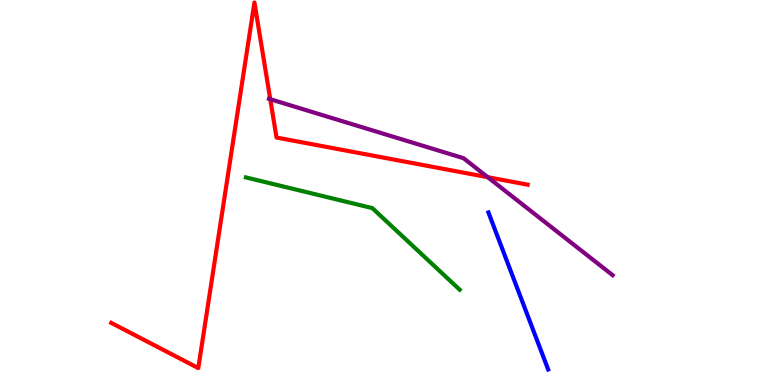[{'lines': ['blue', 'red'], 'intersections': []}, {'lines': ['green', 'red'], 'intersections': []}, {'lines': ['purple', 'red'], 'intersections': [{'x': 3.49, 'y': 7.42}, {'x': 6.29, 'y': 5.4}]}, {'lines': ['blue', 'green'], 'intersections': []}, {'lines': ['blue', 'purple'], 'intersections': []}, {'lines': ['green', 'purple'], 'intersections': []}]